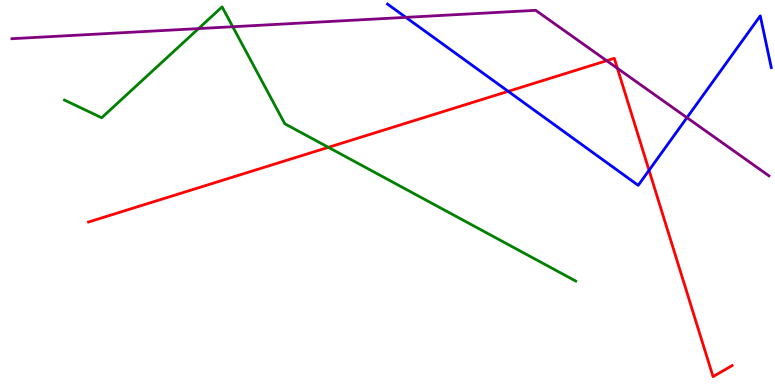[{'lines': ['blue', 'red'], 'intersections': [{'x': 6.56, 'y': 7.63}, {'x': 8.37, 'y': 5.58}]}, {'lines': ['green', 'red'], 'intersections': [{'x': 4.24, 'y': 6.17}]}, {'lines': ['purple', 'red'], 'intersections': [{'x': 7.83, 'y': 8.42}, {'x': 7.97, 'y': 8.23}]}, {'lines': ['blue', 'green'], 'intersections': []}, {'lines': ['blue', 'purple'], 'intersections': [{'x': 5.24, 'y': 9.55}, {'x': 8.86, 'y': 6.94}]}, {'lines': ['green', 'purple'], 'intersections': [{'x': 2.56, 'y': 9.26}, {'x': 3.0, 'y': 9.31}]}]